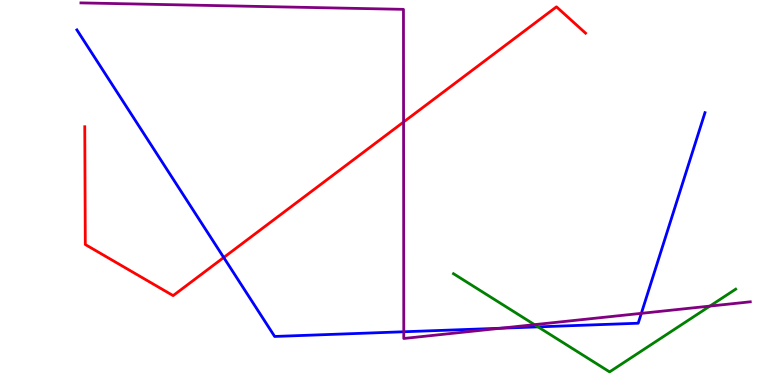[{'lines': ['blue', 'red'], 'intersections': [{'x': 2.89, 'y': 3.31}]}, {'lines': ['green', 'red'], 'intersections': []}, {'lines': ['purple', 'red'], 'intersections': [{'x': 5.21, 'y': 6.83}]}, {'lines': ['blue', 'green'], 'intersections': [{'x': 6.94, 'y': 1.51}]}, {'lines': ['blue', 'purple'], 'intersections': [{'x': 5.21, 'y': 1.38}, {'x': 6.46, 'y': 1.47}, {'x': 8.28, 'y': 1.86}]}, {'lines': ['green', 'purple'], 'intersections': [{'x': 6.9, 'y': 1.57}, {'x': 9.16, 'y': 2.05}]}]